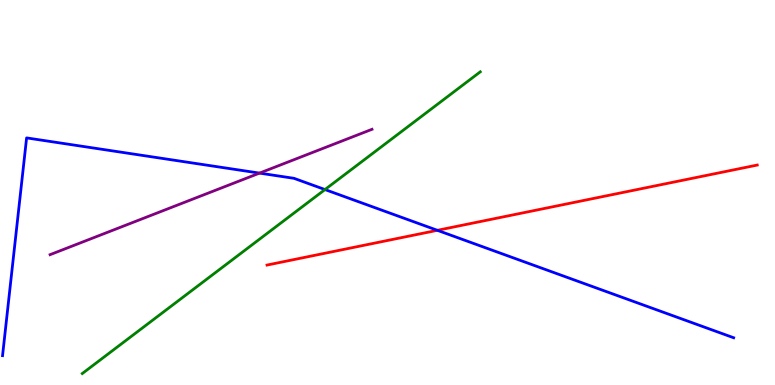[{'lines': ['blue', 'red'], 'intersections': [{'x': 5.64, 'y': 4.02}]}, {'lines': ['green', 'red'], 'intersections': []}, {'lines': ['purple', 'red'], 'intersections': []}, {'lines': ['blue', 'green'], 'intersections': [{'x': 4.19, 'y': 5.08}]}, {'lines': ['blue', 'purple'], 'intersections': [{'x': 3.35, 'y': 5.5}]}, {'lines': ['green', 'purple'], 'intersections': []}]